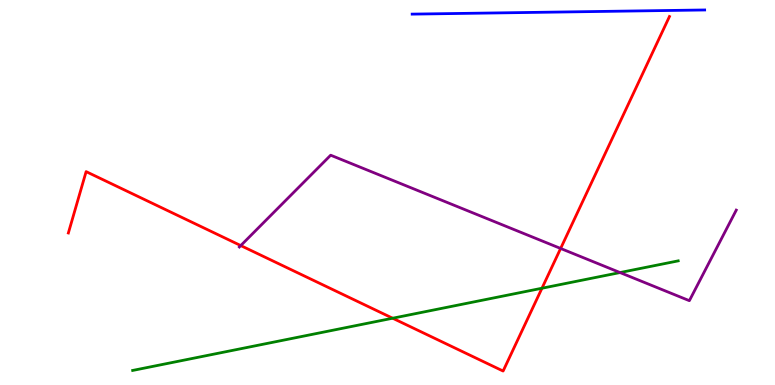[{'lines': ['blue', 'red'], 'intersections': []}, {'lines': ['green', 'red'], 'intersections': [{'x': 5.07, 'y': 1.73}, {'x': 6.99, 'y': 2.51}]}, {'lines': ['purple', 'red'], 'intersections': [{'x': 3.11, 'y': 3.62}, {'x': 7.23, 'y': 3.55}]}, {'lines': ['blue', 'green'], 'intersections': []}, {'lines': ['blue', 'purple'], 'intersections': []}, {'lines': ['green', 'purple'], 'intersections': [{'x': 8.0, 'y': 2.92}]}]